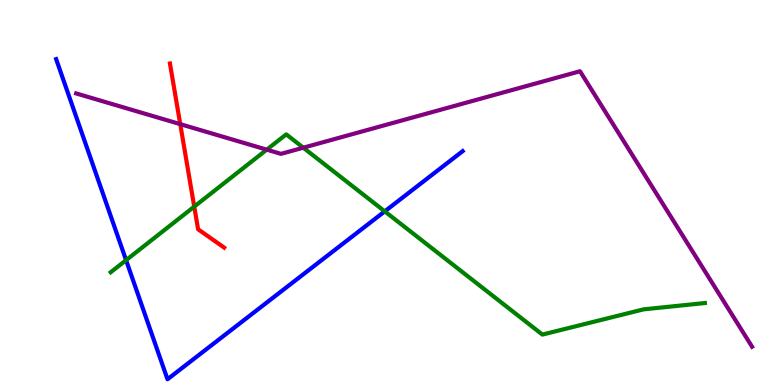[{'lines': ['blue', 'red'], 'intersections': []}, {'lines': ['green', 'red'], 'intersections': [{'x': 2.51, 'y': 4.63}]}, {'lines': ['purple', 'red'], 'intersections': [{'x': 2.33, 'y': 6.78}]}, {'lines': ['blue', 'green'], 'intersections': [{'x': 1.63, 'y': 3.24}, {'x': 4.96, 'y': 4.51}]}, {'lines': ['blue', 'purple'], 'intersections': []}, {'lines': ['green', 'purple'], 'intersections': [{'x': 3.44, 'y': 6.11}, {'x': 3.91, 'y': 6.16}]}]